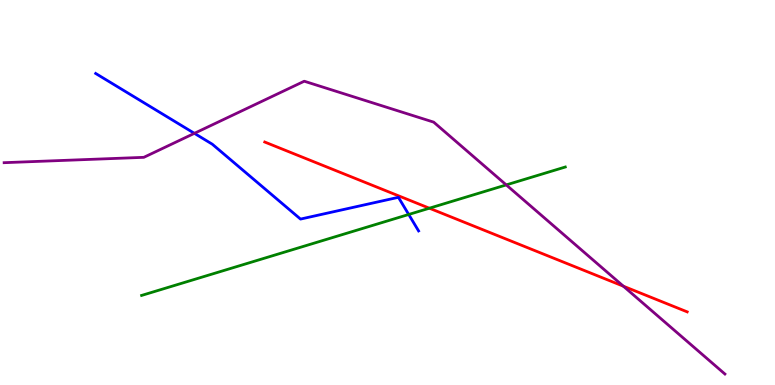[{'lines': ['blue', 'red'], 'intersections': []}, {'lines': ['green', 'red'], 'intersections': [{'x': 5.54, 'y': 4.59}]}, {'lines': ['purple', 'red'], 'intersections': [{'x': 8.04, 'y': 2.57}]}, {'lines': ['blue', 'green'], 'intersections': [{'x': 5.27, 'y': 4.43}]}, {'lines': ['blue', 'purple'], 'intersections': [{'x': 2.51, 'y': 6.54}]}, {'lines': ['green', 'purple'], 'intersections': [{'x': 6.53, 'y': 5.2}]}]